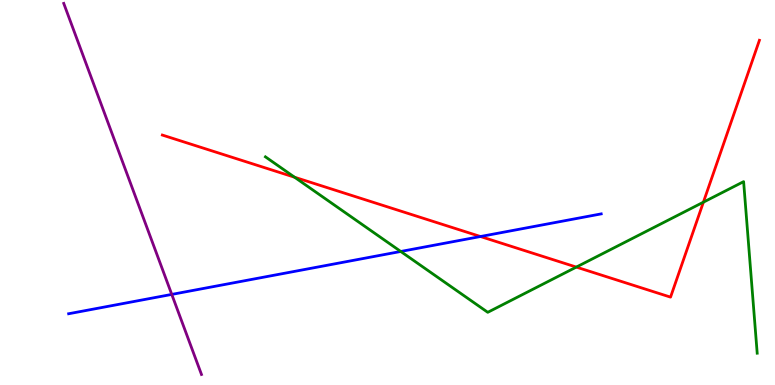[{'lines': ['blue', 'red'], 'intersections': [{'x': 6.2, 'y': 3.86}]}, {'lines': ['green', 'red'], 'intersections': [{'x': 3.8, 'y': 5.4}, {'x': 7.44, 'y': 3.06}, {'x': 9.08, 'y': 4.75}]}, {'lines': ['purple', 'red'], 'intersections': []}, {'lines': ['blue', 'green'], 'intersections': [{'x': 5.17, 'y': 3.47}]}, {'lines': ['blue', 'purple'], 'intersections': [{'x': 2.22, 'y': 2.35}]}, {'lines': ['green', 'purple'], 'intersections': []}]